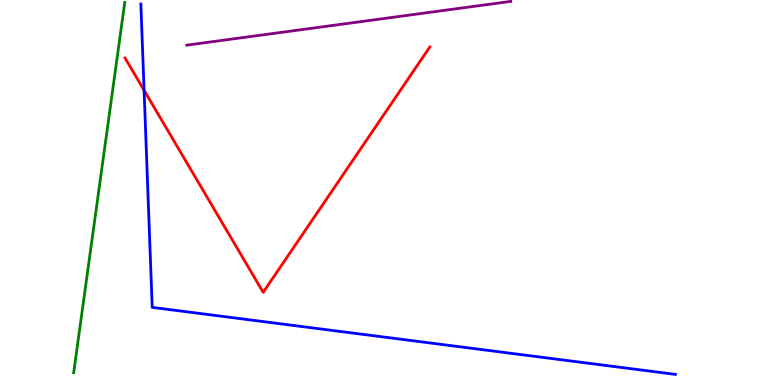[{'lines': ['blue', 'red'], 'intersections': [{'x': 1.86, 'y': 7.65}]}, {'lines': ['green', 'red'], 'intersections': []}, {'lines': ['purple', 'red'], 'intersections': []}, {'lines': ['blue', 'green'], 'intersections': []}, {'lines': ['blue', 'purple'], 'intersections': []}, {'lines': ['green', 'purple'], 'intersections': []}]